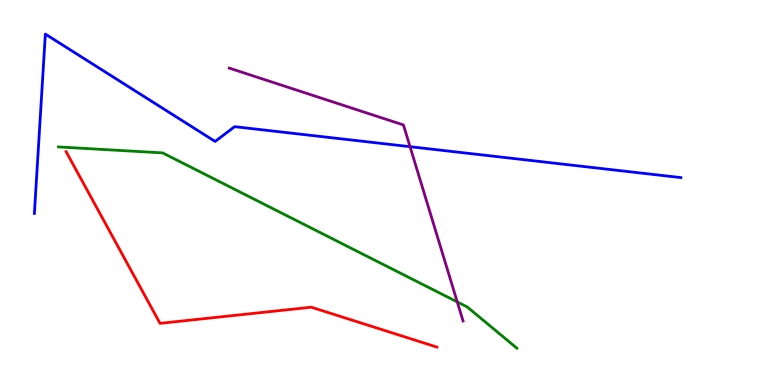[{'lines': ['blue', 'red'], 'intersections': []}, {'lines': ['green', 'red'], 'intersections': []}, {'lines': ['purple', 'red'], 'intersections': []}, {'lines': ['blue', 'green'], 'intersections': []}, {'lines': ['blue', 'purple'], 'intersections': [{'x': 5.29, 'y': 6.19}]}, {'lines': ['green', 'purple'], 'intersections': [{'x': 5.9, 'y': 2.16}]}]